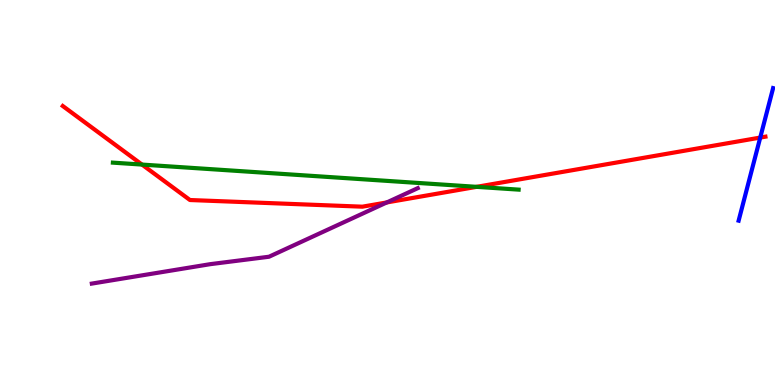[{'lines': ['blue', 'red'], 'intersections': [{'x': 9.81, 'y': 6.43}]}, {'lines': ['green', 'red'], 'intersections': [{'x': 1.83, 'y': 5.73}, {'x': 6.15, 'y': 5.15}]}, {'lines': ['purple', 'red'], 'intersections': [{'x': 4.99, 'y': 4.74}]}, {'lines': ['blue', 'green'], 'intersections': []}, {'lines': ['blue', 'purple'], 'intersections': []}, {'lines': ['green', 'purple'], 'intersections': []}]